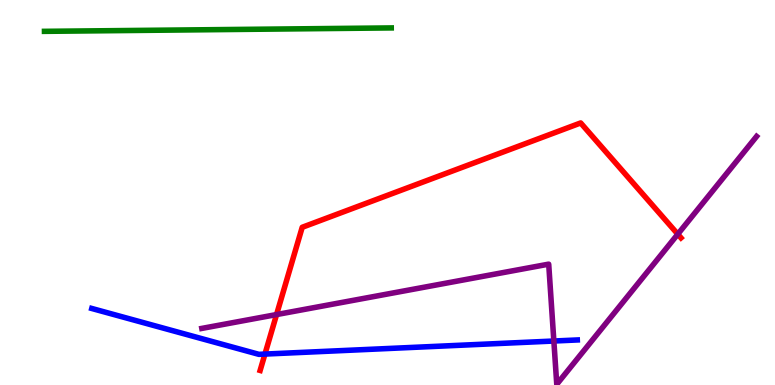[{'lines': ['blue', 'red'], 'intersections': [{'x': 3.42, 'y': 0.803}]}, {'lines': ['green', 'red'], 'intersections': []}, {'lines': ['purple', 'red'], 'intersections': [{'x': 3.57, 'y': 1.83}, {'x': 8.75, 'y': 3.92}]}, {'lines': ['blue', 'green'], 'intersections': []}, {'lines': ['blue', 'purple'], 'intersections': [{'x': 7.15, 'y': 1.14}]}, {'lines': ['green', 'purple'], 'intersections': []}]